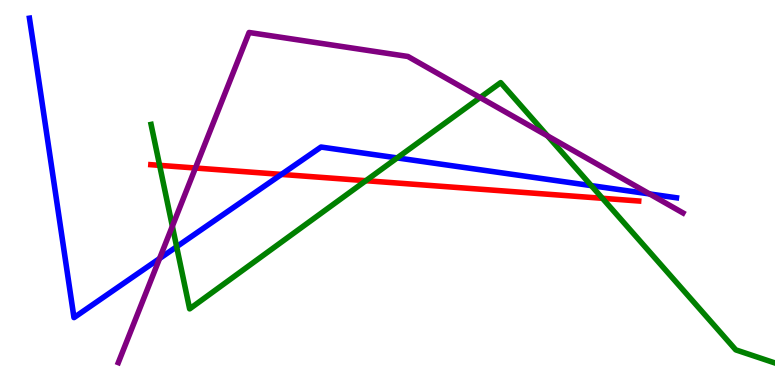[{'lines': ['blue', 'red'], 'intersections': [{'x': 3.63, 'y': 5.47}]}, {'lines': ['green', 'red'], 'intersections': [{'x': 2.06, 'y': 5.71}, {'x': 4.72, 'y': 5.31}, {'x': 7.77, 'y': 4.85}]}, {'lines': ['purple', 'red'], 'intersections': [{'x': 2.52, 'y': 5.64}]}, {'lines': ['blue', 'green'], 'intersections': [{'x': 2.28, 'y': 3.59}, {'x': 5.12, 'y': 5.9}, {'x': 7.63, 'y': 5.18}]}, {'lines': ['blue', 'purple'], 'intersections': [{'x': 2.06, 'y': 3.29}, {'x': 8.38, 'y': 4.96}]}, {'lines': ['green', 'purple'], 'intersections': [{'x': 2.22, 'y': 4.12}, {'x': 6.2, 'y': 7.47}, {'x': 7.07, 'y': 6.47}]}]